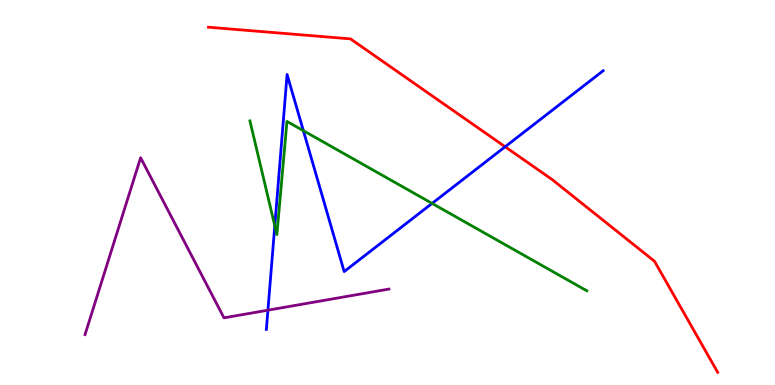[{'lines': ['blue', 'red'], 'intersections': [{'x': 6.52, 'y': 6.19}]}, {'lines': ['green', 'red'], 'intersections': []}, {'lines': ['purple', 'red'], 'intersections': []}, {'lines': ['blue', 'green'], 'intersections': [{'x': 3.55, 'y': 4.14}, {'x': 3.91, 'y': 6.61}, {'x': 5.58, 'y': 4.72}]}, {'lines': ['blue', 'purple'], 'intersections': [{'x': 3.46, 'y': 1.94}]}, {'lines': ['green', 'purple'], 'intersections': []}]